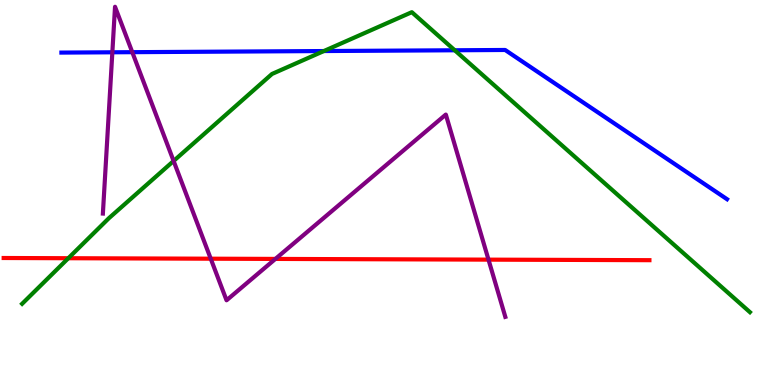[{'lines': ['blue', 'red'], 'intersections': []}, {'lines': ['green', 'red'], 'intersections': [{'x': 0.881, 'y': 3.29}]}, {'lines': ['purple', 'red'], 'intersections': [{'x': 2.72, 'y': 3.28}, {'x': 3.55, 'y': 3.27}, {'x': 6.3, 'y': 3.26}]}, {'lines': ['blue', 'green'], 'intersections': [{'x': 4.18, 'y': 8.67}, {'x': 5.87, 'y': 8.69}]}, {'lines': ['blue', 'purple'], 'intersections': [{'x': 1.45, 'y': 8.64}, {'x': 1.71, 'y': 8.64}]}, {'lines': ['green', 'purple'], 'intersections': [{'x': 2.24, 'y': 5.82}]}]